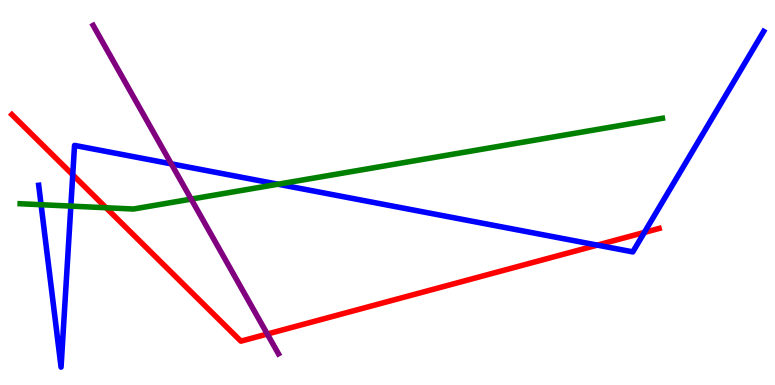[{'lines': ['blue', 'red'], 'intersections': [{'x': 0.939, 'y': 5.46}, {'x': 7.71, 'y': 3.63}, {'x': 8.31, 'y': 3.96}]}, {'lines': ['green', 'red'], 'intersections': [{'x': 1.37, 'y': 4.6}]}, {'lines': ['purple', 'red'], 'intersections': [{'x': 3.45, 'y': 1.32}]}, {'lines': ['blue', 'green'], 'intersections': [{'x': 0.53, 'y': 4.68}, {'x': 0.914, 'y': 4.65}, {'x': 3.59, 'y': 5.22}]}, {'lines': ['blue', 'purple'], 'intersections': [{'x': 2.21, 'y': 5.74}]}, {'lines': ['green', 'purple'], 'intersections': [{'x': 2.47, 'y': 4.83}]}]